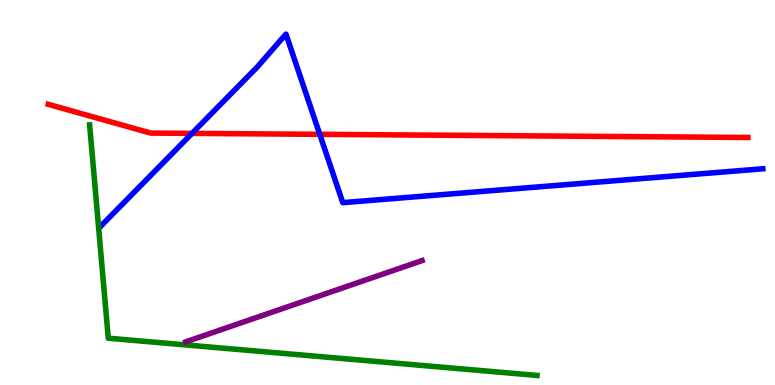[{'lines': ['blue', 'red'], 'intersections': [{'x': 2.48, 'y': 6.54}, {'x': 4.13, 'y': 6.51}]}, {'lines': ['green', 'red'], 'intersections': []}, {'lines': ['purple', 'red'], 'intersections': []}, {'lines': ['blue', 'green'], 'intersections': []}, {'lines': ['blue', 'purple'], 'intersections': []}, {'lines': ['green', 'purple'], 'intersections': []}]